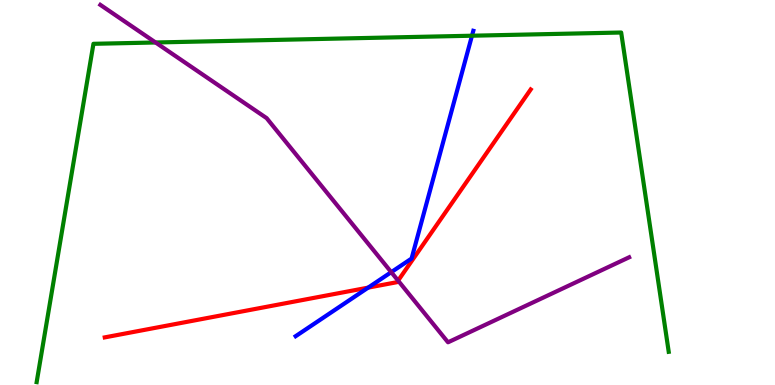[{'lines': ['blue', 'red'], 'intersections': [{'x': 4.75, 'y': 2.53}]}, {'lines': ['green', 'red'], 'intersections': []}, {'lines': ['purple', 'red'], 'intersections': [{'x': 5.14, 'y': 2.71}]}, {'lines': ['blue', 'green'], 'intersections': [{'x': 6.09, 'y': 9.07}]}, {'lines': ['blue', 'purple'], 'intersections': [{'x': 5.05, 'y': 2.93}]}, {'lines': ['green', 'purple'], 'intersections': [{'x': 2.01, 'y': 8.9}]}]